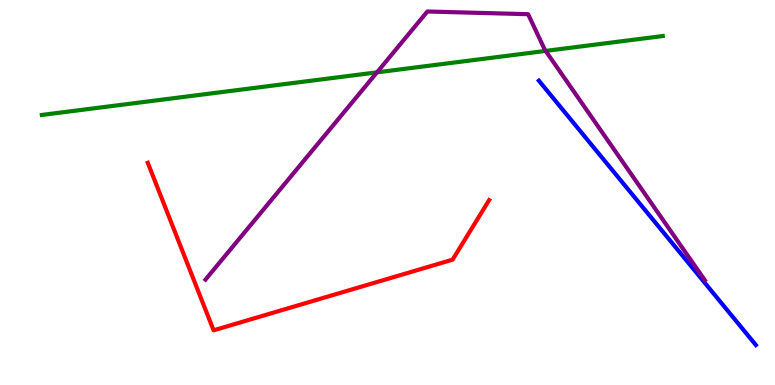[{'lines': ['blue', 'red'], 'intersections': []}, {'lines': ['green', 'red'], 'intersections': []}, {'lines': ['purple', 'red'], 'intersections': []}, {'lines': ['blue', 'green'], 'intersections': []}, {'lines': ['blue', 'purple'], 'intersections': []}, {'lines': ['green', 'purple'], 'intersections': [{'x': 4.86, 'y': 8.12}, {'x': 7.04, 'y': 8.68}]}]